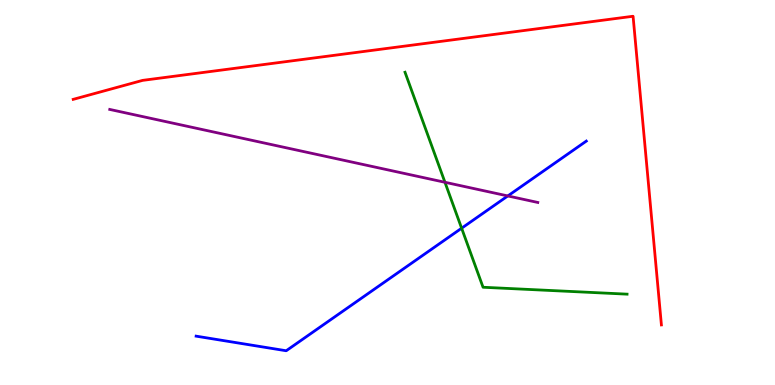[{'lines': ['blue', 'red'], 'intersections': []}, {'lines': ['green', 'red'], 'intersections': []}, {'lines': ['purple', 'red'], 'intersections': []}, {'lines': ['blue', 'green'], 'intersections': [{'x': 5.96, 'y': 4.07}]}, {'lines': ['blue', 'purple'], 'intersections': [{'x': 6.55, 'y': 4.91}]}, {'lines': ['green', 'purple'], 'intersections': [{'x': 5.74, 'y': 5.27}]}]